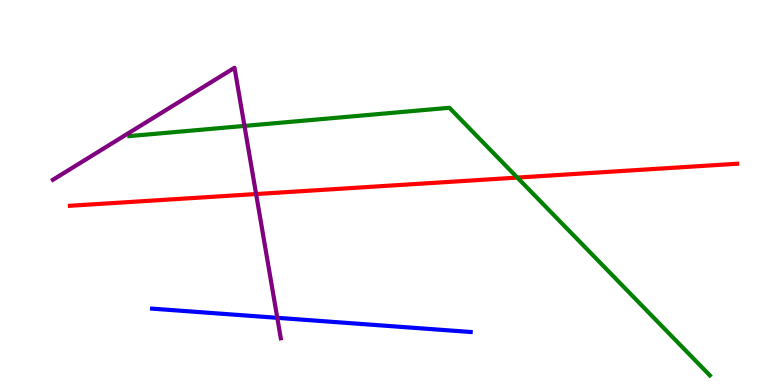[{'lines': ['blue', 'red'], 'intersections': []}, {'lines': ['green', 'red'], 'intersections': [{'x': 6.68, 'y': 5.39}]}, {'lines': ['purple', 'red'], 'intersections': [{'x': 3.3, 'y': 4.96}]}, {'lines': ['blue', 'green'], 'intersections': []}, {'lines': ['blue', 'purple'], 'intersections': [{'x': 3.58, 'y': 1.74}]}, {'lines': ['green', 'purple'], 'intersections': [{'x': 3.15, 'y': 6.73}]}]